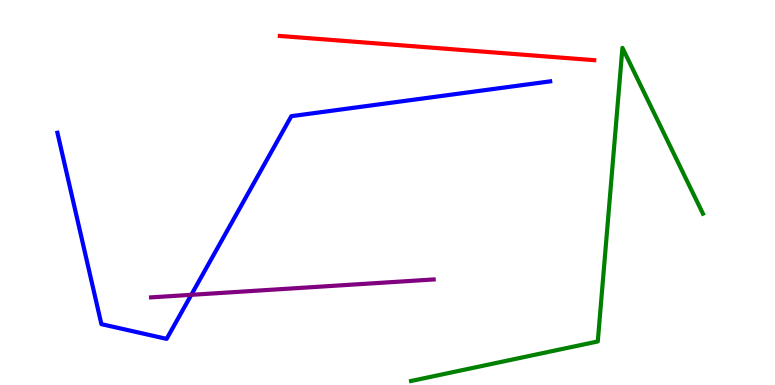[{'lines': ['blue', 'red'], 'intersections': []}, {'lines': ['green', 'red'], 'intersections': []}, {'lines': ['purple', 'red'], 'intersections': []}, {'lines': ['blue', 'green'], 'intersections': []}, {'lines': ['blue', 'purple'], 'intersections': [{'x': 2.47, 'y': 2.34}]}, {'lines': ['green', 'purple'], 'intersections': []}]